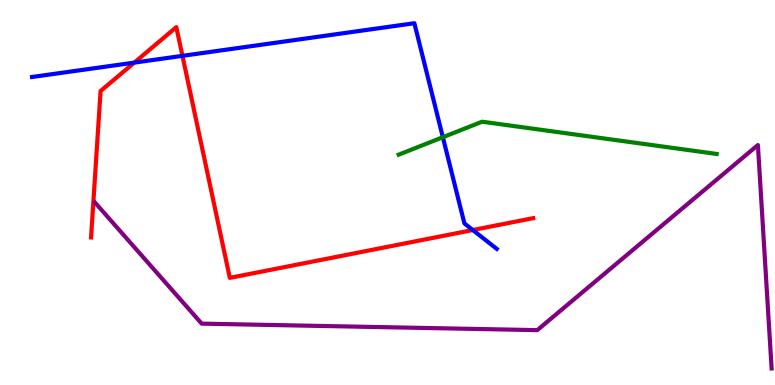[{'lines': ['blue', 'red'], 'intersections': [{'x': 1.73, 'y': 8.37}, {'x': 2.35, 'y': 8.55}, {'x': 6.1, 'y': 4.02}]}, {'lines': ['green', 'red'], 'intersections': []}, {'lines': ['purple', 'red'], 'intersections': []}, {'lines': ['blue', 'green'], 'intersections': [{'x': 5.71, 'y': 6.44}]}, {'lines': ['blue', 'purple'], 'intersections': []}, {'lines': ['green', 'purple'], 'intersections': []}]